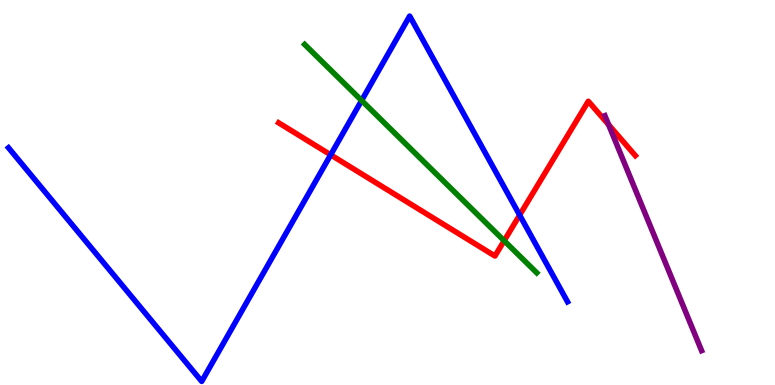[{'lines': ['blue', 'red'], 'intersections': [{'x': 4.27, 'y': 5.98}, {'x': 6.7, 'y': 4.41}]}, {'lines': ['green', 'red'], 'intersections': [{'x': 6.51, 'y': 3.75}]}, {'lines': ['purple', 'red'], 'intersections': [{'x': 7.85, 'y': 6.76}]}, {'lines': ['blue', 'green'], 'intersections': [{'x': 4.67, 'y': 7.39}]}, {'lines': ['blue', 'purple'], 'intersections': []}, {'lines': ['green', 'purple'], 'intersections': []}]